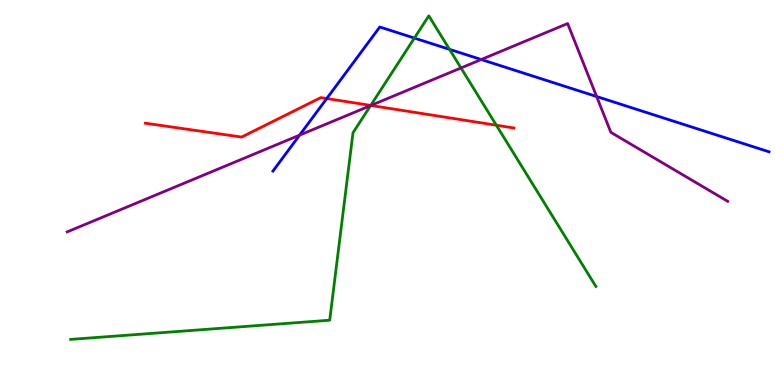[{'lines': ['blue', 'red'], 'intersections': [{'x': 4.22, 'y': 7.44}]}, {'lines': ['green', 'red'], 'intersections': [{'x': 4.78, 'y': 7.26}, {'x': 6.4, 'y': 6.75}]}, {'lines': ['purple', 'red'], 'intersections': [{'x': 4.79, 'y': 7.26}]}, {'lines': ['blue', 'green'], 'intersections': [{'x': 5.35, 'y': 9.01}, {'x': 5.8, 'y': 8.72}]}, {'lines': ['blue', 'purple'], 'intersections': [{'x': 3.87, 'y': 6.49}, {'x': 6.21, 'y': 8.45}, {'x': 7.7, 'y': 7.49}]}, {'lines': ['green', 'purple'], 'intersections': [{'x': 4.78, 'y': 7.26}, {'x': 5.95, 'y': 8.24}]}]